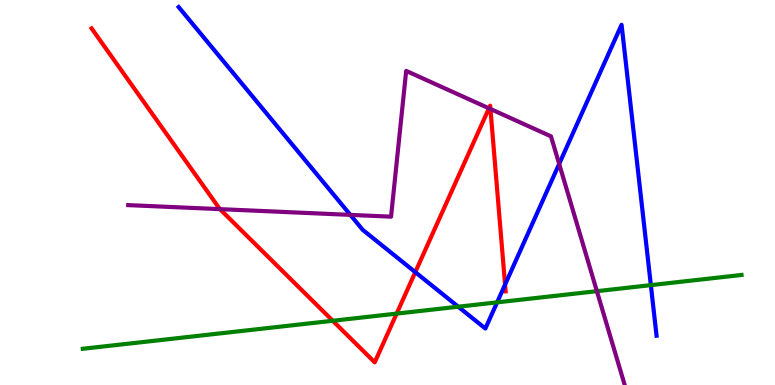[{'lines': ['blue', 'red'], 'intersections': [{'x': 5.36, 'y': 2.93}, {'x': 6.52, 'y': 2.61}]}, {'lines': ['green', 'red'], 'intersections': [{'x': 4.29, 'y': 1.67}, {'x': 5.12, 'y': 1.85}]}, {'lines': ['purple', 'red'], 'intersections': [{'x': 2.84, 'y': 4.57}, {'x': 6.31, 'y': 7.19}, {'x': 6.33, 'y': 7.17}]}, {'lines': ['blue', 'green'], 'intersections': [{'x': 5.91, 'y': 2.03}, {'x': 6.41, 'y': 2.15}, {'x': 8.4, 'y': 2.59}]}, {'lines': ['blue', 'purple'], 'intersections': [{'x': 4.52, 'y': 4.42}, {'x': 7.22, 'y': 5.74}]}, {'lines': ['green', 'purple'], 'intersections': [{'x': 7.7, 'y': 2.44}]}]